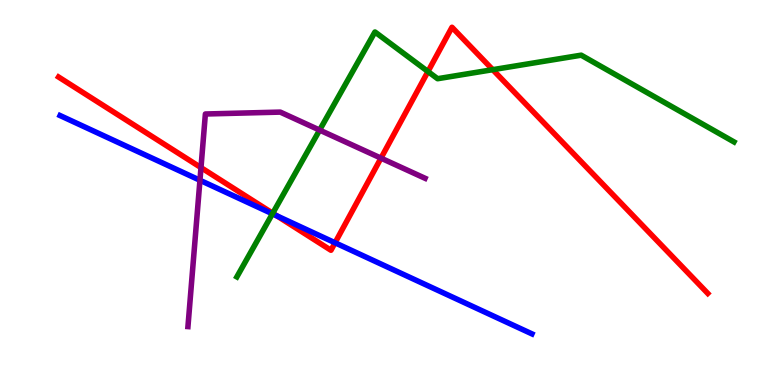[{'lines': ['blue', 'red'], 'intersections': [{'x': 3.57, 'y': 4.39}, {'x': 4.32, 'y': 3.69}]}, {'lines': ['green', 'red'], 'intersections': [{'x': 3.52, 'y': 4.46}, {'x': 5.52, 'y': 8.14}, {'x': 6.36, 'y': 8.19}]}, {'lines': ['purple', 'red'], 'intersections': [{'x': 2.59, 'y': 5.65}, {'x': 4.92, 'y': 5.89}]}, {'lines': ['blue', 'green'], 'intersections': [{'x': 3.52, 'y': 4.45}]}, {'lines': ['blue', 'purple'], 'intersections': [{'x': 2.58, 'y': 5.32}]}, {'lines': ['green', 'purple'], 'intersections': [{'x': 4.12, 'y': 6.62}]}]